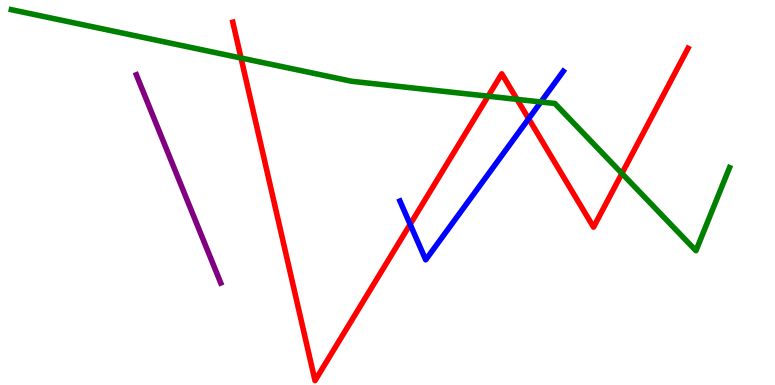[{'lines': ['blue', 'red'], 'intersections': [{'x': 5.29, 'y': 4.17}, {'x': 6.82, 'y': 6.92}]}, {'lines': ['green', 'red'], 'intersections': [{'x': 3.11, 'y': 8.49}, {'x': 6.3, 'y': 7.5}, {'x': 6.67, 'y': 7.42}, {'x': 8.02, 'y': 5.49}]}, {'lines': ['purple', 'red'], 'intersections': []}, {'lines': ['blue', 'green'], 'intersections': [{'x': 6.98, 'y': 7.35}]}, {'lines': ['blue', 'purple'], 'intersections': []}, {'lines': ['green', 'purple'], 'intersections': []}]